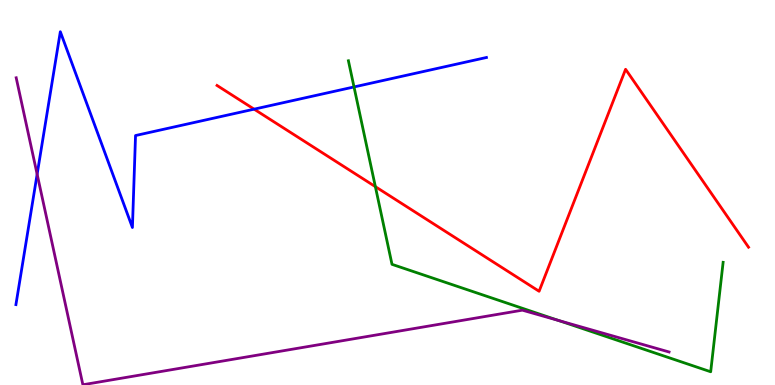[{'lines': ['blue', 'red'], 'intersections': [{'x': 3.28, 'y': 7.16}]}, {'lines': ['green', 'red'], 'intersections': [{'x': 4.84, 'y': 5.15}]}, {'lines': ['purple', 'red'], 'intersections': []}, {'lines': ['blue', 'green'], 'intersections': [{'x': 4.57, 'y': 7.74}]}, {'lines': ['blue', 'purple'], 'intersections': [{'x': 0.479, 'y': 5.47}]}, {'lines': ['green', 'purple'], 'intersections': [{'x': 7.21, 'y': 1.68}]}]